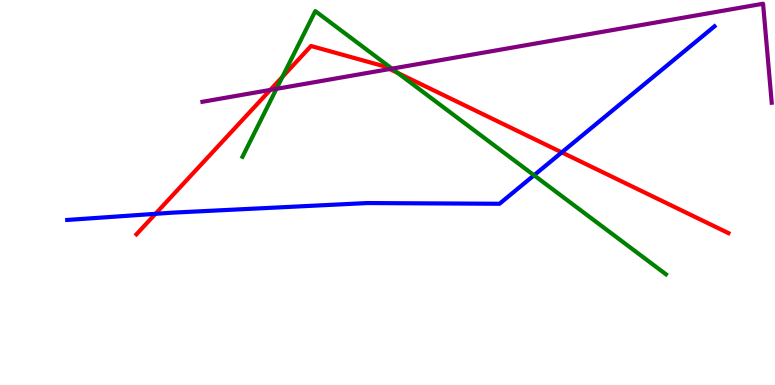[{'lines': ['blue', 'red'], 'intersections': [{'x': 2.01, 'y': 4.45}, {'x': 7.25, 'y': 6.04}]}, {'lines': ['green', 'red'], 'intersections': [{'x': 3.64, 'y': 8.0}, {'x': 5.13, 'y': 8.11}]}, {'lines': ['purple', 'red'], 'intersections': [{'x': 3.49, 'y': 7.66}, {'x': 5.03, 'y': 8.21}]}, {'lines': ['blue', 'green'], 'intersections': [{'x': 6.89, 'y': 5.45}]}, {'lines': ['blue', 'purple'], 'intersections': []}, {'lines': ['green', 'purple'], 'intersections': [{'x': 3.57, 'y': 7.69}, {'x': 5.06, 'y': 8.22}]}]